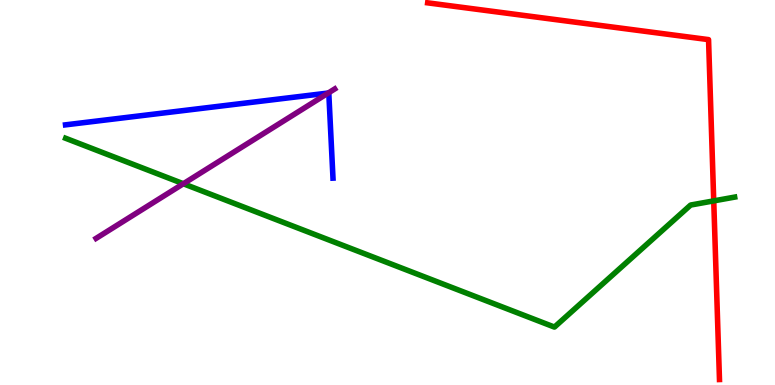[{'lines': ['blue', 'red'], 'intersections': []}, {'lines': ['green', 'red'], 'intersections': [{'x': 9.21, 'y': 4.78}]}, {'lines': ['purple', 'red'], 'intersections': []}, {'lines': ['blue', 'green'], 'intersections': []}, {'lines': ['blue', 'purple'], 'intersections': [{'x': 4.23, 'y': 7.58}]}, {'lines': ['green', 'purple'], 'intersections': [{'x': 2.37, 'y': 5.23}]}]